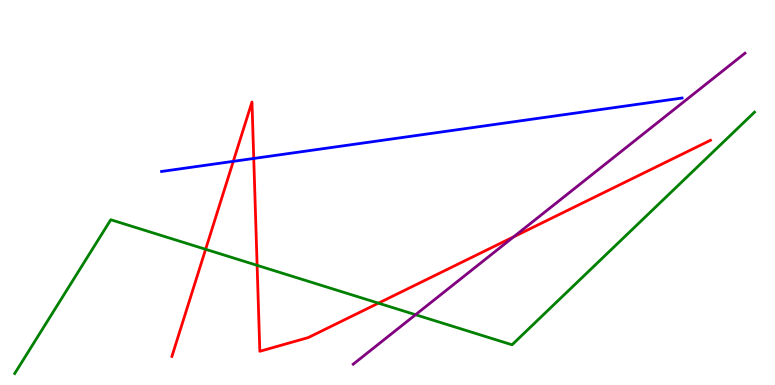[{'lines': ['blue', 'red'], 'intersections': [{'x': 3.01, 'y': 5.81}, {'x': 3.27, 'y': 5.88}]}, {'lines': ['green', 'red'], 'intersections': [{'x': 2.65, 'y': 3.52}, {'x': 3.32, 'y': 3.11}, {'x': 4.88, 'y': 2.13}]}, {'lines': ['purple', 'red'], 'intersections': [{'x': 6.63, 'y': 3.85}]}, {'lines': ['blue', 'green'], 'intersections': []}, {'lines': ['blue', 'purple'], 'intersections': []}, {'lines': ['green', 'purple'], 'intersections': [{'x': 5.36, 'y': 1.83}]}]